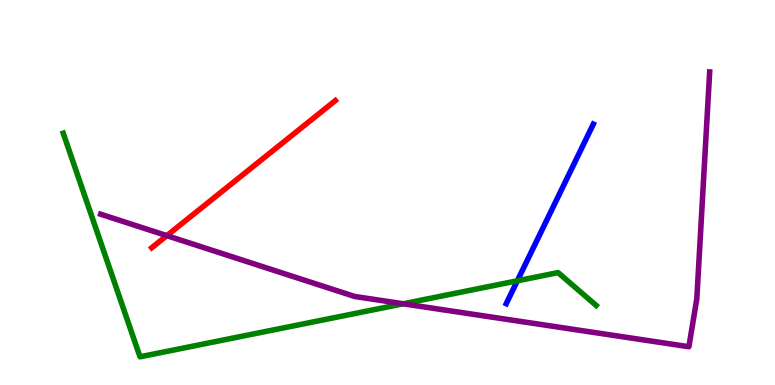[{'lines': ['blue', 'red'], 'intersections': []}, {'lines': ['green', 'red'], 'intersections': []}, {'lines': ['purple', 'red'], 'intersections': [{'x': 2.15, 'y': 3.88}]}, {'lines': ['blue', 'green'], 'intersections': [{'x': 6.68, 'y': 2.71}]}, {'lines': ['blue', 'purple'], 'intersections': []}, {'lines': ['green', 'purple'], 'intersections': [{'x': 5.2, 'y': 2.11}]}]